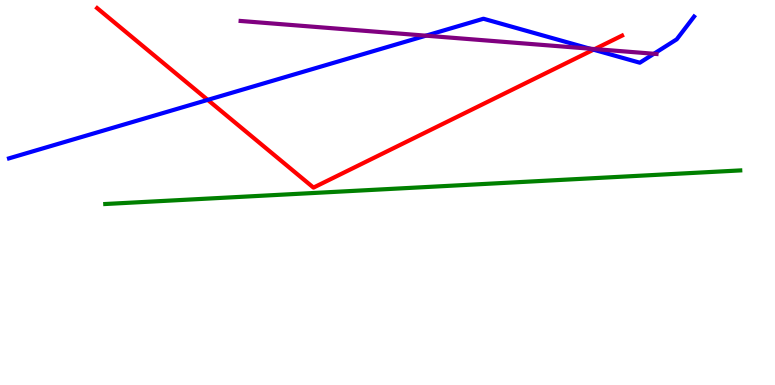[{'lines': ['blue', 'red'], 'intersections': [{'x': 2.68, 'y': 7.41}, {'x': 7.66, 'y': 8.71}]}, {'lines': ['green', 'red'], 'intersections': []}, {'lines': ['purple', 'red'], 'intersections': [{'x': 7.67, 'y': 8.73}]}, {'lines': ['blue', 'green'], 'intersections': []}, {'lines': ['blue', 'purple'], 'intersections': [{'x': 5.5, 'y': 9.07}, {'x': 7.61, 'y': 8.74}, {'x': 8.44, 'y': 8.6}]}, {'lines': ['green', 'purple'], 'intersections': []}]